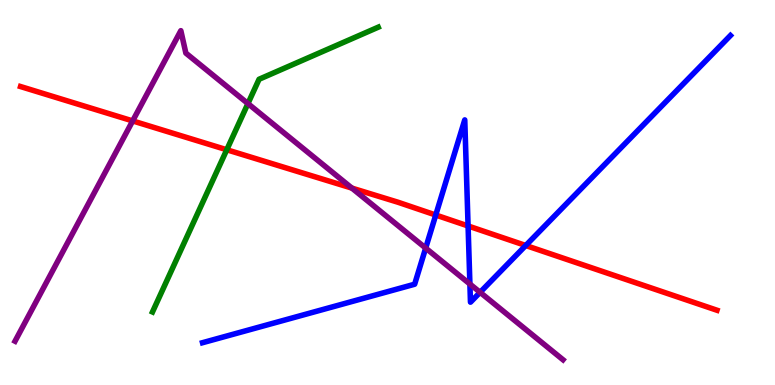[{'lines': ['blue', 'red'], 'intersections': [{'x': 5.62, 'y': 4.42}, {'x': 6.04, 'y': 4.13}, {'x': 6.78, 'y': 3.62}]}, {'lines': ['green', 'red'], 'intersections': [{'x': 2.93, 'y': 6.11}]}, {'lines': ['purple', 'red'], 'intersections': [{'x': 1.71, 'y': 6.86}, {'x': 4.54, 'y': 5.11}]}, {'lines': ['blue', 'green'], 'intersections': []}, {'lines': ['blue', 'purple'], 'intersections': [{'x': 5.49, 'y': 3.56}, {'x': 6.06, 'y': 2.62}, {'x': 6.19, 'y': 2.41}]}, {'lines': ['green', 'purple'], 'intersections': [{'x': 3.2, 'y': 7.31}]}]